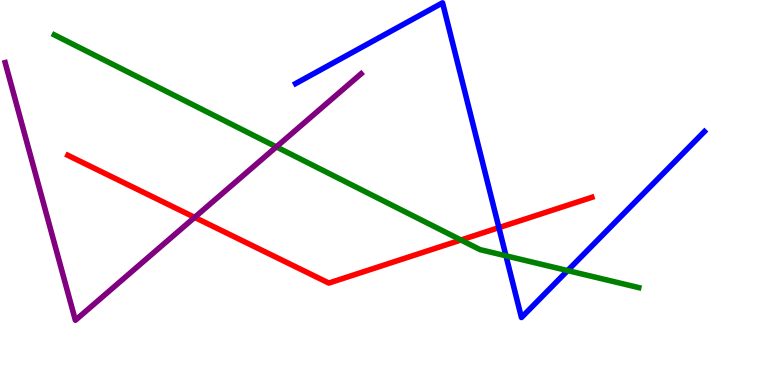[{'lines': ['blue', 'red'], 'intersections': [{'x': 6.44, 'y': 4.09}]}, {'lines': ['green', 'red'], 'intersections': [{'x': 5.95, 'y': 3.77}]}, {'lines': ['purple', 'red'], 'intersections': [{'x': 2.51, 'y': 4.35}]}, {'lines': ['blue', 'green'], 'intersections': [{'x': 6.53, 'y': 3.36}, {'x': 7.32, 'y': 2.97}]}, {'lines': ['blue', 'purple'], 'intersections': []}, {'lines': ['green', 'purple'], 'intersections': [{'x': 3.57, 'y': 6.19}]}]